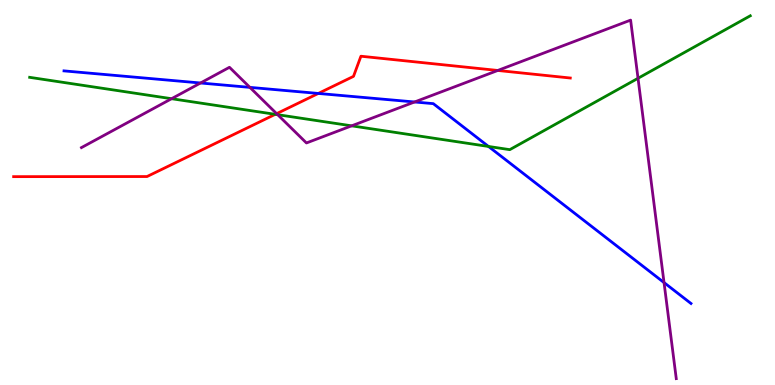[{'lines': ['blue', 'red'], 'intersections': [{'x': 4.11, 'y': 7.57}]}, {'lines': ['green', 'red'], 'intersections': [{'x': 3.55, 'y': 7.03}]}, {'lines': ['purple', 'red'], 'intersections': [{'x': 3.57, 'y': 7.05}, {'x': 6.42, 'y': 8.17}]}, {'lines': ['blue', 'green'], 'intersections': [{'x': 6.3, 'y': 6.2}]}, {'lines': ['blue', 'purple'], 'intersections': [{'x': 2.59, 'y': 7.84}, {'x': 3.22, 'y': 7.73}, {'x': 5.35, 'y': 7.35}, {'x': 8.57, 'y': 2.66}]}, {'lines': ['green', 'purple'], 'intersections': [{'x': 2.21, 'y': 7.44}, {'x': 3.58, 'y': 7.02}, {'x': 4.54, 'y': 6.73}, {'x': 8.23, 'y': 7.97}]}]